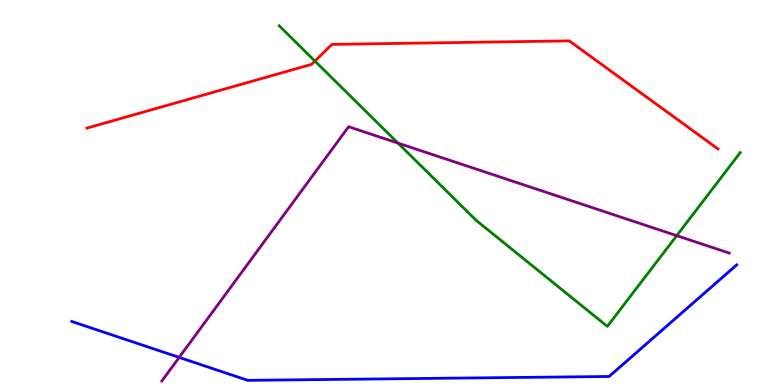[{'lines': ['blue', 'red'], 'intersections': []}, {'lines': ['green', 'red'], 'intersections': [{'x': 4.06, 'y': 8.41}]}, {'lines': ['purple', 'red'], 'intersections': []}, {'lines': ['blue', 'green'], 'intersections': []}, {'lines': ['blue', 'purple'], 'intersections': [{'x': 2.31, 'y': 0.717}]}, {'lines': ['green', 'purple'], 'intersections': [{'x': 5.13, 'y': 6.28}, {'x': 8.73, 'y': 3.88}]}]